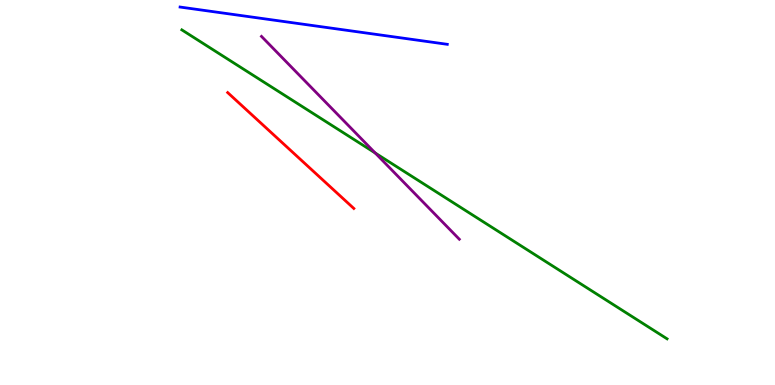[{'lines': ['blue', 'red'], 'intersections': []}, {'lines': ['green', 'red'], 'intersections': []}, {'lines': ['purple', 'red'], 'intersections': []}, {'lines': ['blue', 'green'], 'intersections': []}, {'lines': ['blue', 'purple'], 'intersections': []}, {'lines': ['green', 'purple'], 'intersections': [{'x': 4.84, 'y': 6.03}]}]